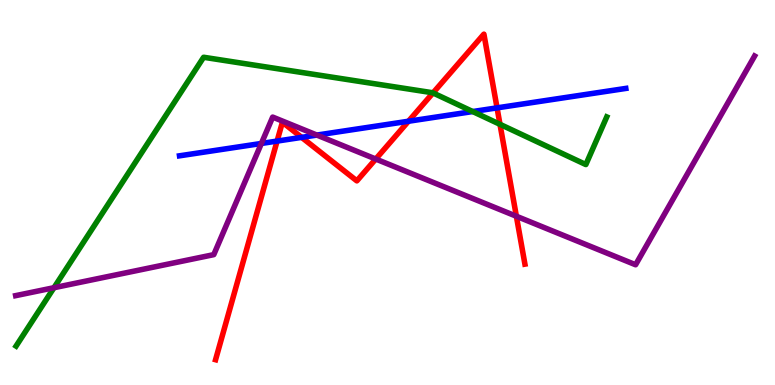[{'lines': ['blue', 'red'], 'intersections': [{'x': 3.58, 'y': 6.34}, {'x': 3.89, 'y': 6.43}, {'x': 5.27, 'y': 6.85}, {'x': 6.41, 'y': 7.2}]}, {'lines': ['green', 'red'], 'intersections': [{'x': 5.59, 'y': 7.59}, {'x': 6.45, 'y': 6.77}]}, {'lines': ['purple', 'red'], 'intersections': [{'x': 4.85, 'y': 5.87}, {'x': 6.66, 'y': 4.38}]}, {'lines': ['blue', 'green'], 'intersections': [{'x': 6.1, 'y': 7.1}]}, {'lines': ['blue', 'purple'], 'intersections': [{'x': 3.37, 'y': 6.27}, {'x': 4.09, 'y': 6.49}]}, {'lines': ['green', 'purple'], 'intersections': [{'x': 0.696, 'y': 2.53}]}]